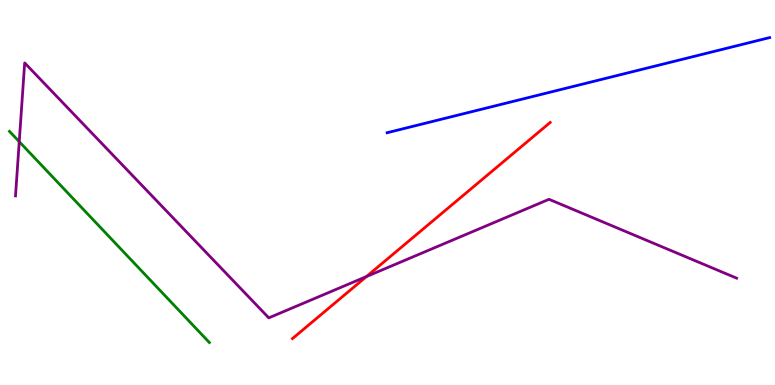[{'lines': ['blue', 'red'], 'intersections': []}, {'lines': ['green', 'red'], 'intersections': []}, {'lines': ['purple', 'red'], 'intersections': [{'x': 4.73, 'y': 2.82}]}, {'lines': ['blue', 'green'], 'intersections': []}, {'lines': ['blue', 'purple'], 'intersections': []}, {'lines': ['green', 'purple'], 'intersections': [{'x': 0.248, 'y': 6.32}]}]